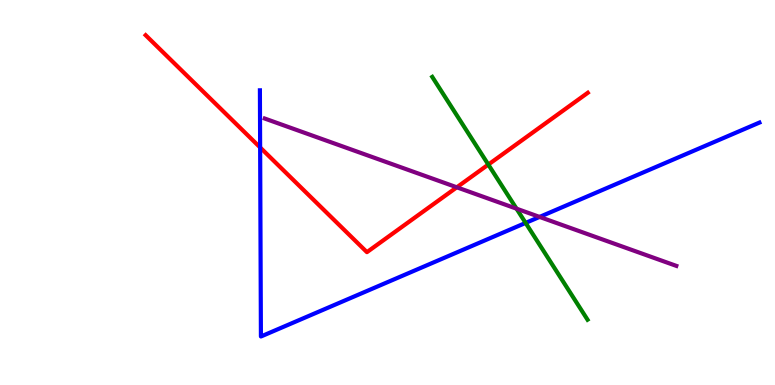[{'lines': ['blue', 'red'], 'intersections': [{'x': 3.36, 'y': 6.17}]}, {'lines': ['green', 'red'], 'intersections': [{'x': 6.3, 'y': 5.73}]}, {'lines': ['purple', 'red'], 'intersections': [{'x': 5.89, 'y': 5.14}]}, {'lines': ['blue', 'green'], 'intersections': [{'x': 6.78, 'y': 4.21}]}, {'lines': ['blue', 'purple'], 'intersections': [{'x': 6.96, 'y': 4.37}]}, {'lines': ['green', 'purple'], 'intersections': [{'x': 6.66, 'y': 4.58}]}]